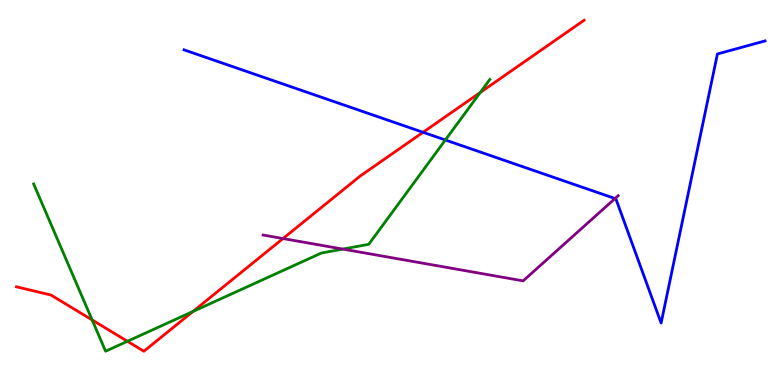[{'lines': ['blue', 'red'], 'intersections': [{'x': 5.46, 'y': 6.56}]}, {'lines': ['green', 'red'], 'intersections': [{'x': 1.19, 'y': 1.69}, {'x': 1.64, 'y': 1.14}, {'x': 2.49, 'y': 1.91}, {'x': 6.2, 'y': 7.6}]}, {'lines': ['purple', 'red'], 'intersections': [{'x': 3.65, 'y': 3.8}]}, {'lines': ['blue', 'green'], 'intersections': [{'x': 5.75, 'y': 6.36}]}, {'lines': ['blue', 'purple'], 'intersections': [{'x': 7.94, 'y': 4.84}]}, {'lines': ['green', 'purple'], 'intersections': [{'x': 4.42, 'y': 3.53}]}]